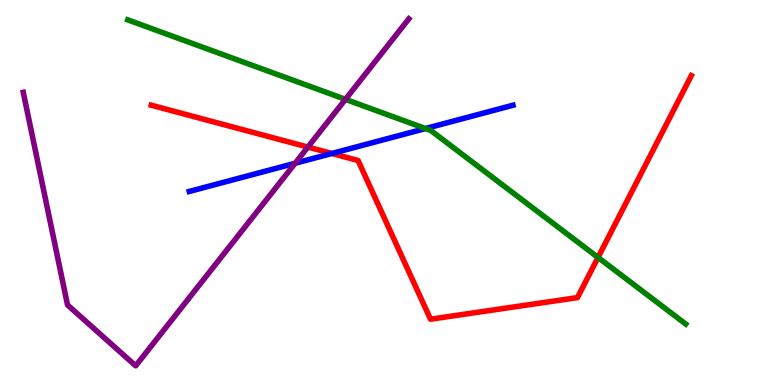[{'lines': ['blue', 'red'], 'intersections': [{'x': 4.28, 'y': 6.01}]}, {'lines': ['green', 'red'], 'intersections': [{'x': 7.72, 'y': 3.31}]}, {'lines': ['purple', 'red'], 'intersections': [{'x': 3.97, 'y': 6.18}]}, {'lines': ['blue', 'green'], 'intersections': [{'x': 5.49, 'y': 6.66}]}, {'lines': ['blue', 'purple'], 'intersections': [{'x': 3.81, 'y': 5.76}]}, {'lines': ['green', 'purple'], 'intersections': [{'x': 4.46, 'y': 7.42}]}]